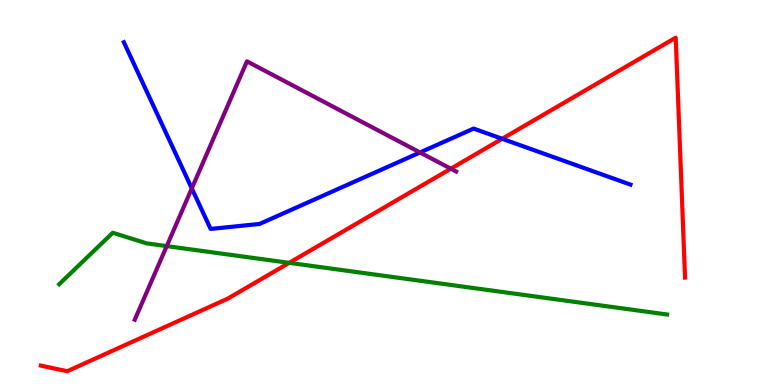[{'lines': ['blue', 'red'], 'intersections': [{'x': 6.48, 'y': 6.4}]}, {'lines': ['green', 'red'], 'intersections': [{'x': 3.73, 'y': 3.17}]}, {'lines': ['purple', 'red'], 'intersections': [{'x': 5.82, 'y': 5.62}]}, {'lines': ['blue', 'green'], 'intersections': []}, {'lines': ['blue', 'purple'], 'intersections': [{'x': 2.47, 'y': 5.11}, {'x': 5.42, 'y': 6.04}]}, {'lines': ['green', 'purple'], 'intersections': [{'x': 2.15, 'y': 3.61}]}]